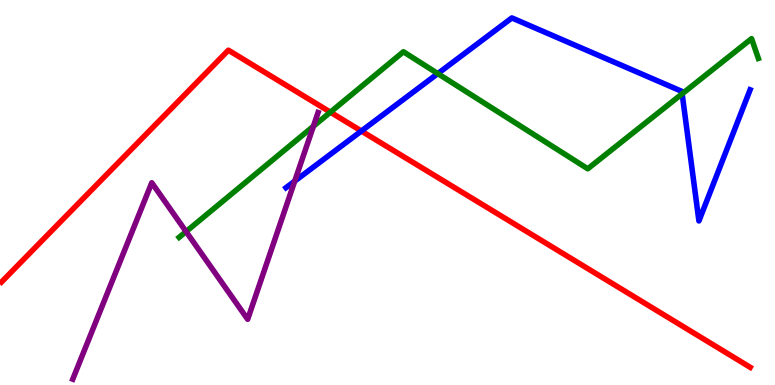[{'lines': ['blue', 'red'], 'intersections': [{'x': 4.66, 'y': 6.6}]}, {'lines': ['green', 'red'], 'intersections': [{'x': 4.26, 'y': 7.09}]}, {'lines': ['purple', 'red'], 'intersections': []}, {'lines': ['blue', 'green'], 'intersections': [{'x': 5.65, 'y': 8.09}, {'x': 8.8, 'y': 7.56}]}, {'lines': ['blue', 'purple'], 'intersections': [{'x': 3.8, 'y': 5.3}]}, {'lines': ['green', 'purple'], 'intersections': [{'x': 2.4, 'y': 3.98}, {'x': 4.04, 'y': 6.72}]}]